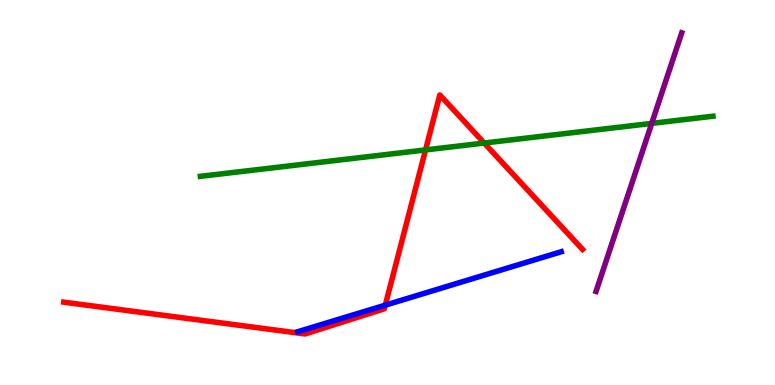[{'lines': ['blue', 'red'], 'intersections': [{'x': 4.97, 'y': 2.07}]}, {'lines': ['green', 'red'], 'intersections': [{'x': 5.49, 'y': 6.11}, {'x': 6.25, 'y': 6.28}]}, {'lines': ['purple', 'red'], 'intersections': []}, {'lines': ['blue', 'green'], 'intersections': []}, {'lines': ['blue', 'purple'], 'intersections': []}, {'lines': ['green', 'purple'], 'intersections': [{'x': 8.41, 'y': 6.79}]}]